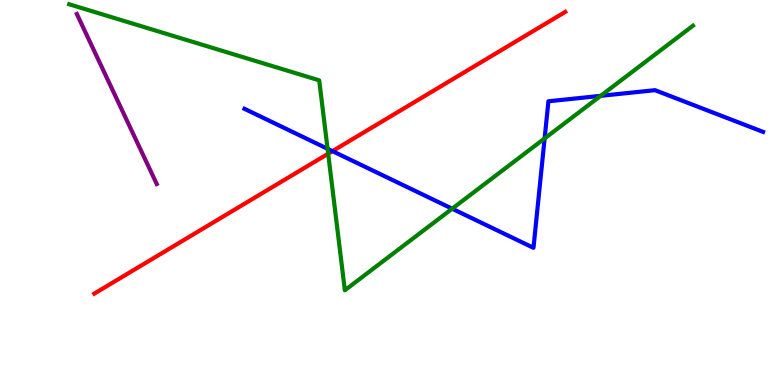[{'lines': ['blue', 'red'], 'intersections': [{'x': 4.29, 'y': 6.07}]}, {'lines': ['green', 'red'], 'intersections': [{'x': 4.23, 'y': 6.01}]}, {'lines': ['purple', 'red'], 'intersections': []}, {'lines': ['blue', 'green'], 'intersections': [{'x': 4.23, 'y': 6.14}, {'x': 5.83, 'y': 4.58}, {'x': 7.03, 'y': 6.4}, {'x': 7.75, 'y': 7.51}]}, {'lines': ['blue', 'purple'], 'intersections': []}, {'lines': ['green', 'purple'], 'intersections': []}]